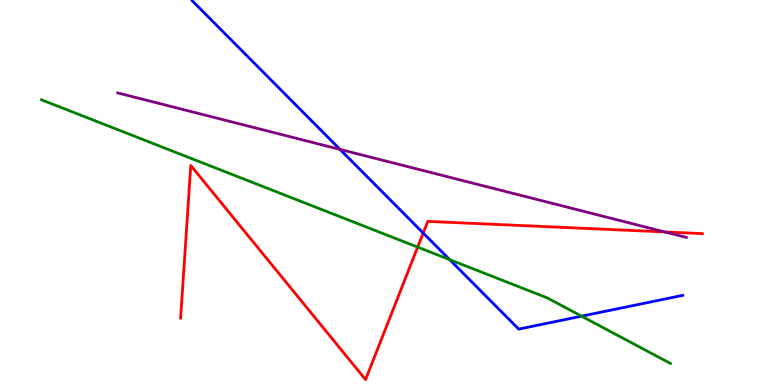[{'lines': ['blue', 'red'], 'intersections': [{'x': 5.46, 'y': 3.95}]}, {'lines': ['green', 'red'], 'intersections': [{'x': 5.39, 'y': 3.58}]}, {'lines': ['purple', 'red'], 'intersections': [{'x': 8.58, 'y': 3.98}]}, {'lines': ['blue', 'green'], 'intersections': [{'x': 5.8, 'y': 3.26}, {'x': 7.5, 'y': 1.79}]}, {'lines': ['blue', 'purple'], 'intersections': [{'x': 4.39, 'y': 6.12}]}, {'lines': ['green', 'purple'], 'intersections': []}]